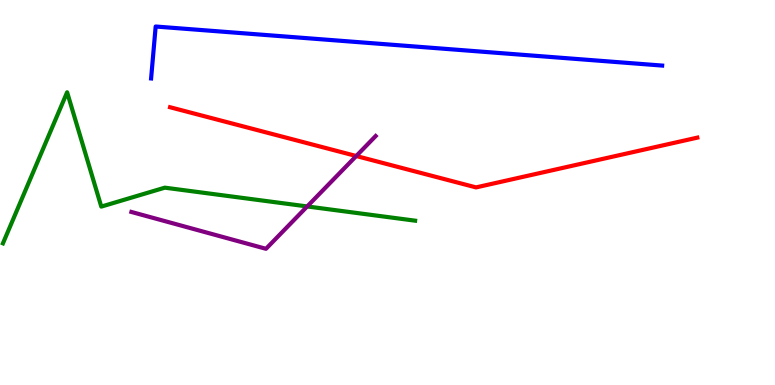[{'lines': ['blue', 'red'], 'intersections': []}, {'lines': ['green', 'red'], 'intersections': []}, {'lines': ['purple', 'red'], 'intersections': [{'x': 4.6, 'y': 5.95}]}, {'lines': ['blue', 'green'], 'intersections': []}, {'lines': ['blue', 'purple'], 'intersections': []}, {'lines': ['green', 'purple'], 'intersections': [{'x': 3.96, 'y': 4.64}]}]